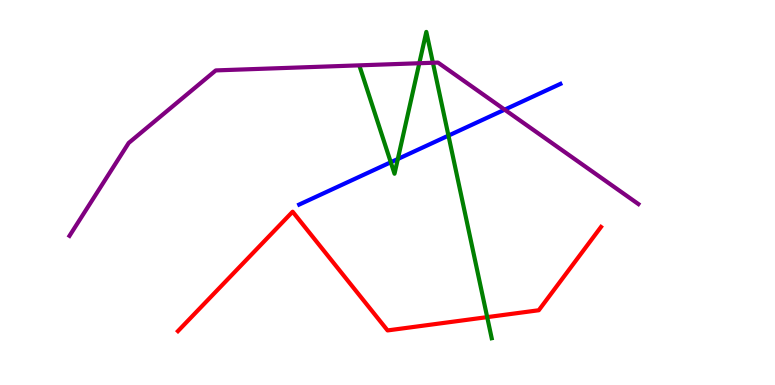[{'lines': ['blue', 'red'], 'intersections': []}, {'lines': ['green', 'red'], 'intersections': [{'x': 6.29, 'y': 1.76}]}, {'lines': ['purple', 'red'], 'intersections': []}, {'lines': ['blue', 'green'], 'intersections': [{'x': 5.04, 'y': 5.79}, {'x': 5.13, 'y': 5.87}, {'x': 5.79, 'y': 6.48}]}, {'lines': ['blue', 'purple'], 'intersections': [{'x': 6.51, 'y': 7.15}]}, {'lines': ['green', 'purple'], 'intersections': [{'x': 5.41, 'y': 8.36}, {'x': 5.59, 'y': 8.37}]}]